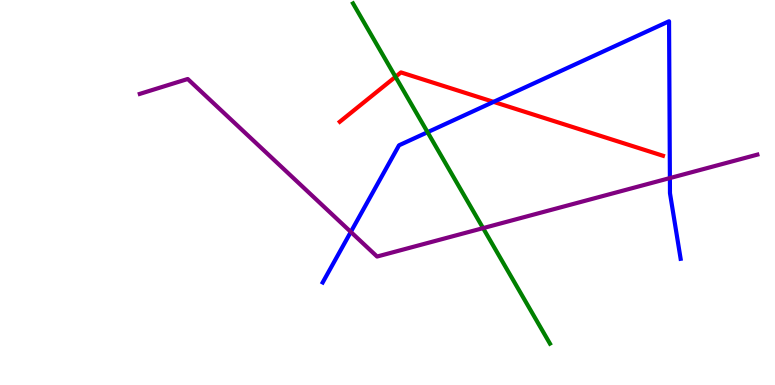[{'lines': ['blue', 'red'], 'intersections': [{'x': 6.37, 'y': 7.35}]}, {'lines': ['green', 'red'], 'intersections': [{'x': 5.1, 'y': 8.0}]}, {'lines': ['purple', 'red'], 'intersections': []}, {'lines': ['blue', 'green'], 'intersections': [{'x': 5.52, 'y': 6.57}]}, {'lines': ['blue', 'purple'], 'intersections': [{'x': 4.53, 'y': 3.98}, {'x': 8.64, 'y': 5.37}]}, {'lines': ['green', 'purple'], 'intersections': [{'x': 6.23, 'y': 4.07}]}]